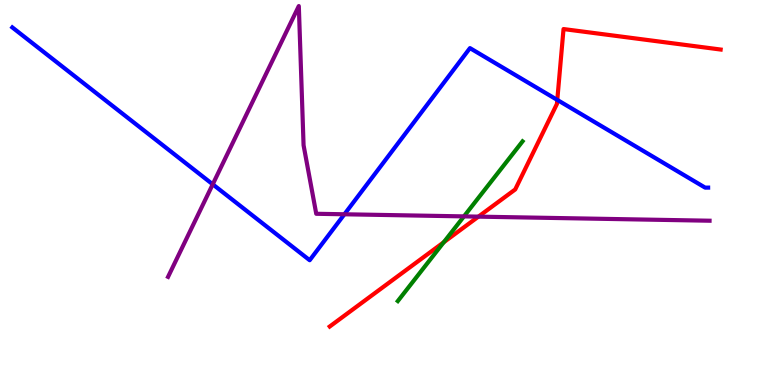[{'lines': ['blue', 'red'], 'intersections': [{'x': 7.19, 'y': 7.4}]}, {'lines': ['green', 'red'], 'intersections': [{'x': 5.73, 'y': 3.71}]}, {'lines': ['purple', 'red'], 'intersections': [{'x': 6.17, 'y': 4.37}]}, {'lines': ['blue', 'green'], 'intersections': []}, {'lines': ['blue', 'purple'], 'intersections': [{'x': 2.74, 'y': 5.21}, {'x': 4.44, 'y': 4.43}]}, {'lines': ['green', 'purple'], 'intersections': [{'x': 5.99, 'y': 4.38}]}]